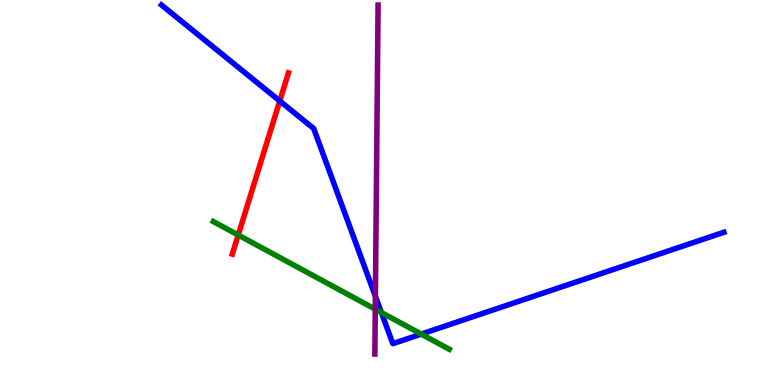[{'lines': ['blue', 'red'], 'intersections': [{'x': 3.61, 'y': 7.38}]}, {'lines': ['green', 'red'], 'intersections': [{'x': 3.07, 'y': 3.9}]}, {'lines': ['purple', 'red'], 'intersections': []}, {'lines': ['blue', 'green'], 'intersections': [{'x': 4.92, 'y': 1.88}, {'x': 5.44, 'y': 1.32}]}, {'lines': ['blue', 'purple'], 'intersections': [{'x': 4.84, 'y': 2.3}]}, {'lines': ['green', 'purple'], 'intersections': [{'x': 4.84, 'y': 1.97}]}]